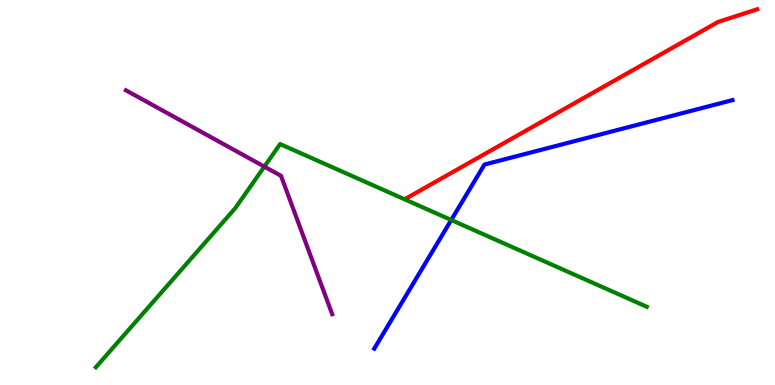[{'lines': ['blue', 'red'], 'intersections': []}, {'lines': ['green', 'red'], 'intersections': []}, {'lines': ['purple', 'red'], 'intersections': []}, {'lines': ['blue', 'green'], 'intersections': [{'x': 5.82, 'y': 4.29}]}, {'lines': ['blue', 'purple'], 'intersections': []}, {'lines': ['green', 'purple'], 'intersections': [{'x': 3.41, 'y': 5.67}]}]